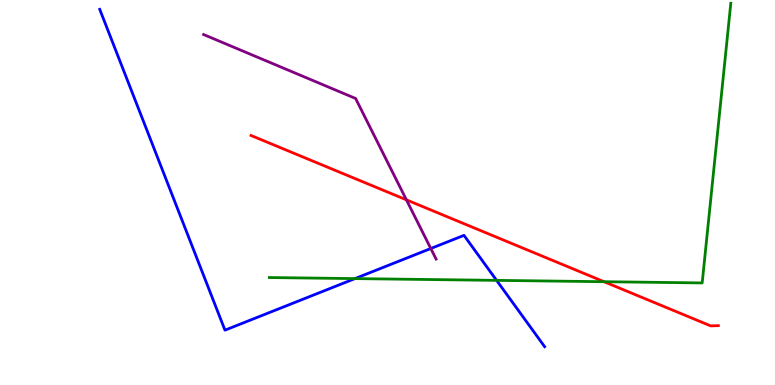[{'lines': ['blue', 'red'], 'intersections': []}, {'lines': ['green', 'red'], 'intersections': [{'x': 7.79, 'y': 2.68}]}, {'lines': ['purple', 'red'], 'intersections': [{'x': 5.24, 'y': 4.81}]}, {'lines': ['blue', 'green'], 'intersections': [{'x': 4.58, 'y': 2.76}, {'x': 6.41, 'y': 2.72}]}, {'lines': ['blue', 'purple'], 'intersections': [{'x': 5.56, 'y': 3.55}]}, {'lines': ['green', 'purple'], 'intersections': []}]